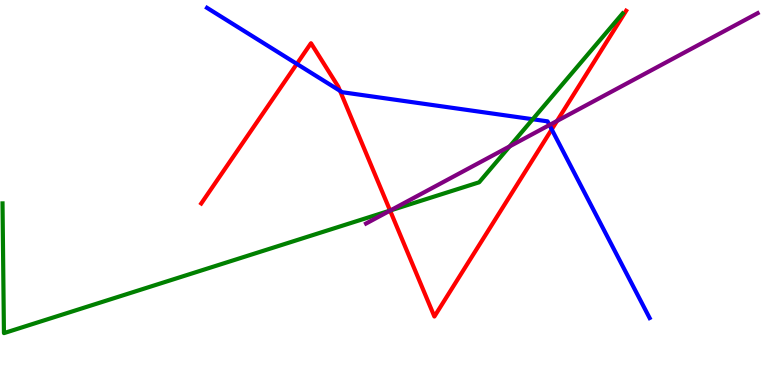[{'lines': ['blue', 'red'], 'intersections': [{'x': 3.83, 'y': 8.34}, {'x': 4.39, 'y': 7.64}, {'x': 7.12, 'y': 6.64}]}, {'lines': ['green', 'red'], 'intersections': [{'x': 5.03, 'y': 4.53}]}, {'lines': ['purple', 'red'], 'intersections': [{'x': 5.03, 'y': 4.53}, {'x': 7.19, 'y': 6.86}]}, {'lines': ['blue', 'green'], 'intersections': [{'x': 6.87, 'y': 6.9}]}, {'lines': ['blue', 'purple'], 'intersections': [{'x': 7.09, 'y': 6.75}]}, {'lines': ['green', 'purple'], 'intersections': [{'x': 5.04, 'y': 4.53}, {'x': 6.58, 'y': 6.2}]}]